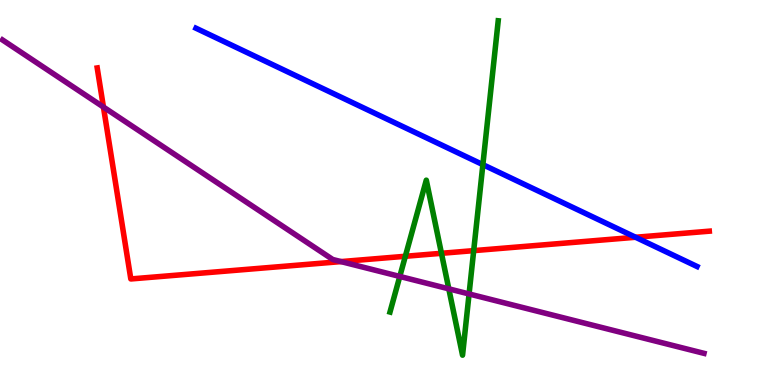[{'lines': ['blue', 'red'], 'intersections': [{'x': 8.2, 'y': 3.84}]}, {'lines': ['green', 'red'], 'intersections': [{'x': 5.23, 'y': 3.34}, {'x': 5.7, 'y': 3.42}, {'x': 6.11, 'y': 3.49}]}, {'lines': ['purple', 'red'], 'intersections': [{'x': 1.33, 'y': 7.22}, {'x': 4.4, 'y': 3.21}]}, {'lines': ['blue', 'green'], 'intersections': [{'x': 6.23, 'y': 5.72}]}, {'lines': ['blue', 'purple'], 'intersections': []}, {'lines': ['green', 'purple'], 'intersections': [{'x': 5.16, 'y': 2.82}, {'x': 5.79, 'y': 2.5}, {'x': 6.05, 'y': 2.36}]}]